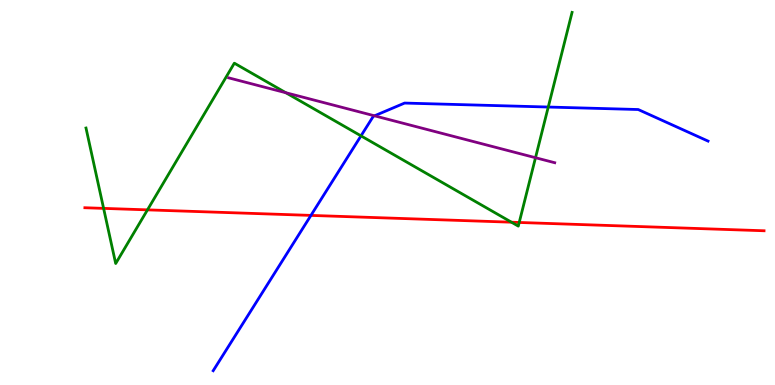[{'lines': ['blue', 'red'], 'intersections': [{'x': 4.01, 'y': 4.41}]}, {'lines': ['green', 'red'], 'intersections': [{'x': 1.34, 'y': 4.59}, {'x': 1.9, 'y': 4.55}, {'x': 6.6, 'y': 4.23}, {'x': 6.7, 'y': 4.22}]}, {'lines': ['purple', 'red'], 'intersections': []}, {'lines': ['blue', 'green'], 'intersections': [{'x': 4.66, 'y': 6.47}, {'x': 7.07, 'y': 7.22}]}, {'lines': ['blue', 'purple'], 'intersections': [{'x': 4.83, 'y': 6.99}]}, {'lines': ['green', 'purple'], 'intersections': [{'x': 3.69, 'y': 7.59}, {'x': 6.91, 'y': 5.9}]}]